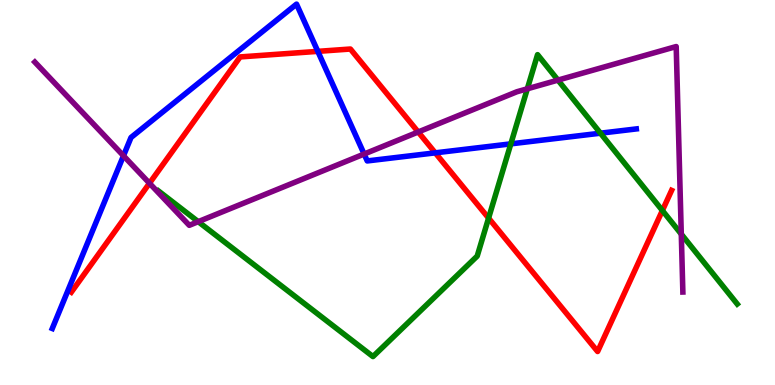[{'lines': ['blue', 'red'], 'intersections': [{'x': 4.1, 'y': 8.67}, {'x': 5.62, 'y': 6.03}]}, {'lines': ['green', 'red'], 'intersections': [{'x': 6.3, 'y': 4.33}, {'x': 8.55, 'y': 4.53}]}, {'lines': ['purple', 'red'], 'intersections': [{'x': 1.93, 'y': 5.24}, {'x': 5.4, 'y': 6.57}]}, {'lines': ['blue', 'green'], 'intersections': [{'x': 6.59, 'y': 6.26}, {'x': 7.75, 'y': 6.54}]}, {'lines': ['blue', 'purple'], 'intersections': [{'x': 1.59, 'y': 5.95}, {'x': 4.7, 'y': 6.0}]}, {'lines': ['green', 'purple'], 'intersections': [{'x': 2.56, 'y': 4.24}, {'x': 6.8, 'y': 7.69}, {'x': 7.2, 'y': 7.92}, {'x': 8.79, 'y': 3.92}]}]